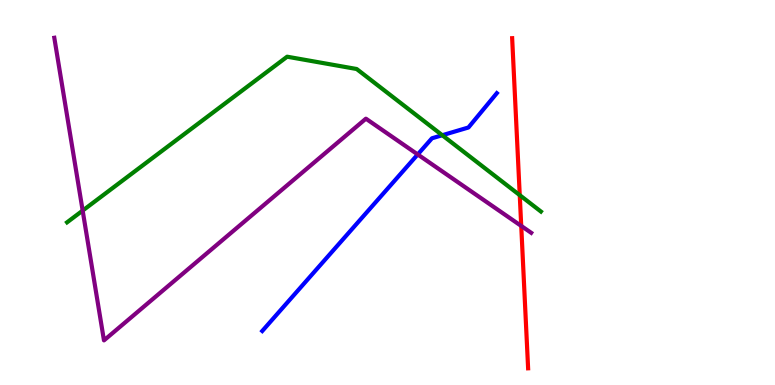[{'lines': ['blue', 'red'], 'intersections': []}, {'lines': ['green', 'red'], 'intersections': [{'x': 6.71, 'y': 4.93}]}, {'lines': ['purple', 'red'], 'intersections': [{'x': 6.73, 'y': 4.13}]}, {'lines': ['blue', 'green'], 'intersections': [{'x': 5.71, 'y': 6.49}]}, {'lines': ['blue', 'purple'], 'intersections': [{'x': 5.39, 'y': 5.99}]}, {'lines': ['green', 'purple'], 'intersections': [{'x': 1.07, 'y': 4.53}]}]